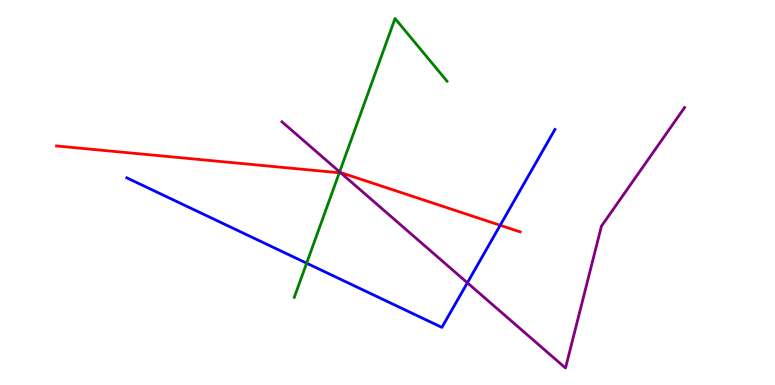[{'lines': ['blue', 'red'], 'intersections': [{'x': 6.45, 'y': 4.15}]}, {'lines': ['green', 'red'], 'intersections': [{'x': 4.38, 'y': 5.51}]}, {'lines': ['purple', 'red'], 'intersections': [{'x': 4.4, 'y': 5.51}]}, {'lines': ['blue', 'green'], 'intersections': [{'x': 3.96, 'y': 3.16}]}, {'lines': ['blue', 'purple'], 'intersections': [{'x': 6.03, 'y': 2.65}]}, {'lines': ['green', 'purple'], 'intersections': [{'x': 4.38, 'y': 5.54}]}]